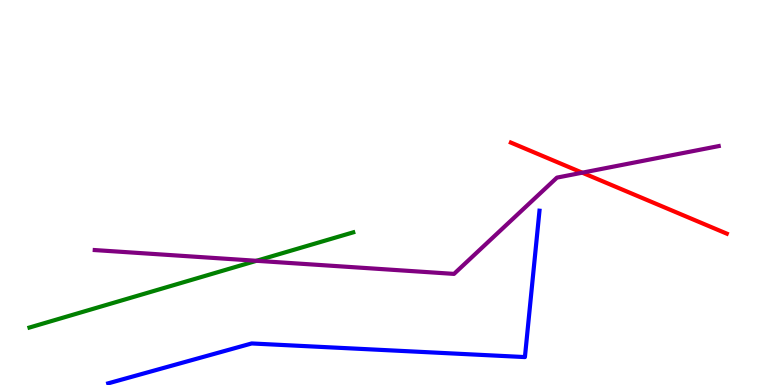[{'lines': ['blue', 'red'], 'intersections': []}, {'lines': ['green', 'red'], 'intersections': []}, {'lines': ['purple', 'red'], 'intersections': [{'x': 7.51, 'y': 5.51}]}, {'lines': ['blue', 'green'], 'intersections': []}, {'lines': ['blue', 'purple'], 'intersections': []}, {'lines': ['green', 'purple'], 'intersections': [{'x': 3.31, 'y': 3.23}]}]